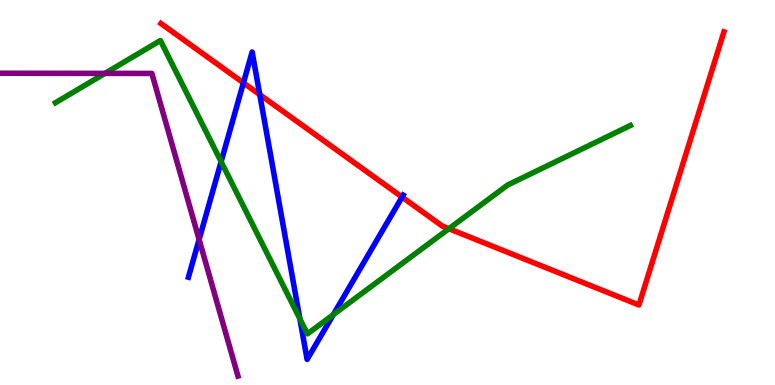[{'lines': ['blue', 'red'], 'intersections': [{'x': 3.14, 'y': 7.85}, {'x': 3.35, 'y': 7.54}, {'x': 5.19, 'y': 4.88}]}, {'lines': ['green', 'red'], 'intersections': [{'x': 5.79, 'y': 4.06}]}, {'lines': ['purple', 'red'], 'intersections': []}, {'lines': ['blue', 'green'], 'intersections': [{'x': 2.85, 'y': 5.8}, {'x': 3.87, 'y': 1.72}, {'x': 4.3, 'y': 1.83}]}, {'lines': ['blue', 'purple'], 'intersections': [{'x': 2.57, 'y': 3.78}]}, {'lines': ['green', 'purple'], 'intersections': [{'x': 1.35, 'y': 8.09}]}]